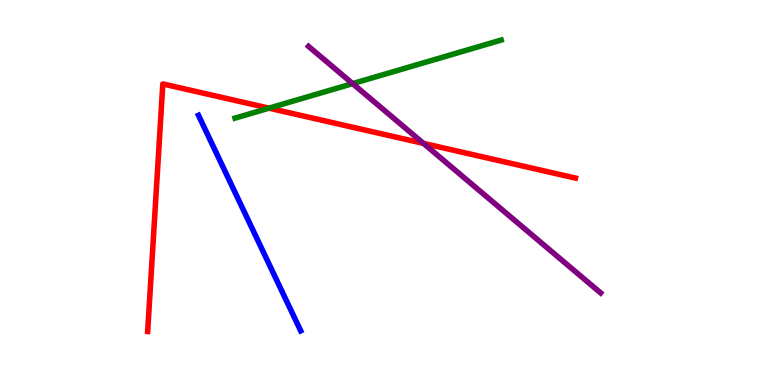[{'lines': ['blue', 'red'], 'intersections': []}, {'lines': ['green', 'red'], 'intersections': [{'x': 3.47, 'y': 7.19}]}, {'lines': ['purple', 'red'], 'intersections': [{'x': 5.46, 'y': 6.28}]}, {'lines': ['blue', 'green'], 'intersections': []}, {'lines': ['blue', 'purple'], 'intersections': []}, {'lines': ['green', 'purple'], 'intersections': [{'x': 4.55, 'y': 7.83}]}]